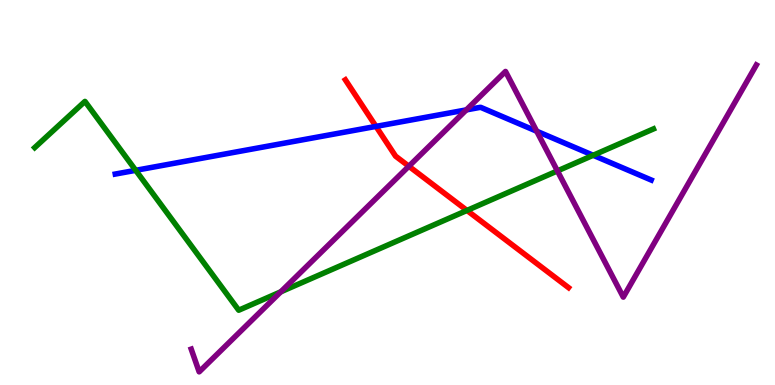[{'lines': ['blue', 'red'], 'intersections': [{'x': 4.85, 'y': 6.72}]}, {'lines': ['green', 'red'], 'intersections': [{'x': 6.03, 'y': 4.53}]}, {'lines': ['purple', 'red'], 'intersections': [{'x': 5.28, 'y': 5.68}]}, {'lines': ['blue', 'green'], 'intersections': [{'x': 1.75, 'y': 5.58}, {'x': 7.65, 'y': 5.97}]}, {'lines': ['blue', 'purple'], 'intersections': [{'x': 6.02, 'y': 7.15}, {'x': 6.93, 'y': 6.59}]}, {'lines': ['green', 'purple'], 'intersections': [{'x': 3.62, 'y': 2.42}, {'x': 7.19, 'y': 5.56}]}]